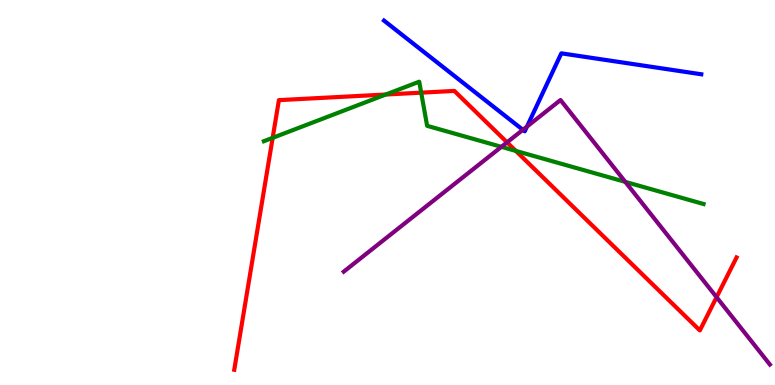[{'lines': ['blue', 'red'], 'intersections': []}, {'lines': ['green', 'red'], 'intersections': [{'x': 3.52, 'y': 6.42}, {'x': 4.98, 'y': 7.54}, {'x': 5.43, 'y': 7.59}, {'x': 6.66, 'y': 6.08}]}, {'lines': ['purple', 'red'], 'intersections': [{'x': 6.54, 'y': 6.3}, {'x': 9.25, 'y': 2.28}]}, {'lines': ['blue', 'green'], 'intersections': []}, {'lines': ['blue', 'purple'], 'intersections': [{'x': 6.75, 'y': 6.63}, {'x': 6.8, 'y': 6.71}]}, {'lines': ['green', 'purple'], 'intersections': [{'x': 6.47, 'y': 6.19}, {'x': 8.07, 'y': 5.28}]}]